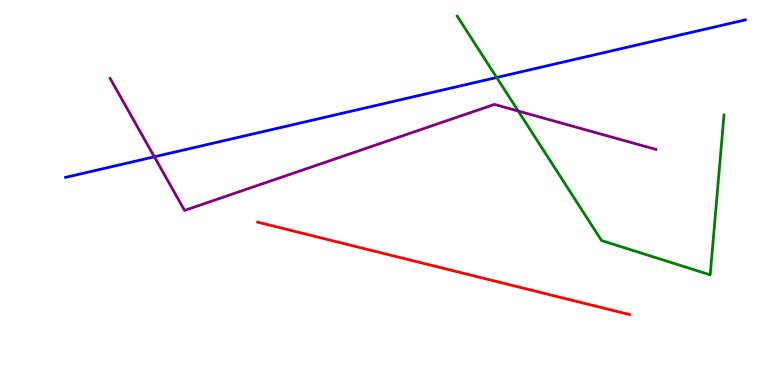[{'lines': ['blue', 'red'], 'intersections': []}, {'lines': ['green', 'red'], 'intersections': []}, {'lines': ['purple', 'red'], 'intersections': []}, {'lines': ['blue', 'green'], 'intersections': [{'x': 6.41, 'y': 7.99}]}, {'lines': ['blue', 'purple'], 'intersections': [{'x': 1.99, 'y': 5.93}]}, {'lines': ['green', 'purple'], 'intersections': [{'x': 6.69, 'y': 7.12}]}]